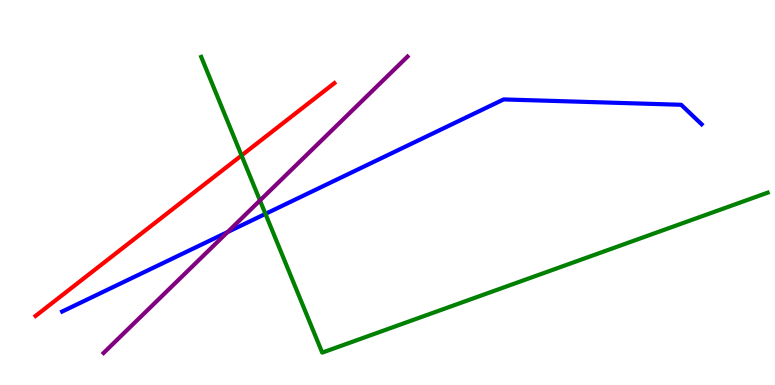[{'lines': ['blue', 'red'], 'intersections': []}, {'lines': ['green', 'red'], 'intersections': [{'x': 3.12, 'y': 5.96}]}, {'lines': ['purple', 'red'], 'intersections': []}, {'lines': ['blue', 'green'], 'intersections': [{'x': 3.43, 'y': 4.44}]}, {'lines': ['blue', 'purple'], 'intersections': [{'x': 2.94, 'y': 3.97}]}, {'lines': ['green', 'purple'], 'intersections': [{'x': 3.35, 'y': 4.79}]}]